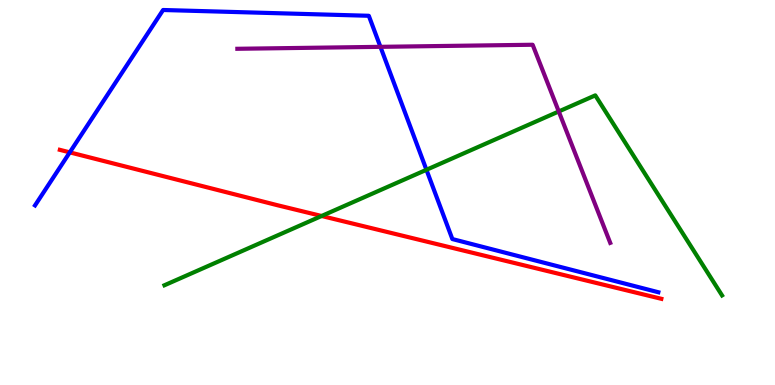[{'lines': ['blue', 'red'], 'intersections': [{'x': 0.9, 'y': 6.04}]}, {'lines': ['green', 'red'], 'intersections': [{'x': 4.15, 'y': 4.39}]}, {'lines': ['purple', 'red'], 'intersections': []}, {'lines': ['blue', 'green'], 'intersections': [{'x': 5.5, 'y': 5.59}]}, {'lines': ['blue', 'purple'], 'intersections': [{'x': 4.91, 'y': 8.78}]}, {'lines': ['green', 'purple'], 'intersections': [{'x': 7.21, 'y': 7.1}]}]